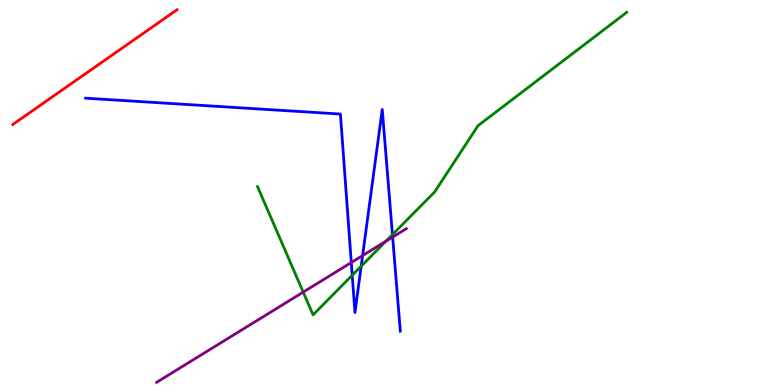[{'lines': ['blue', 'red'], 'intersections': []}, {'lines': ['green', 'red'], 'intersections': []}, {'lines': ['purple', 'red'], 'intersections': []}, {'lines': ['blue', 'green'], 'intersections': [{'x': 4.54, 'y': 2.85}, {'x': 4.66, 'y': 3.09}, {'x': 5.06, 'y': 3.91}]}, {'lines': ['blue', 'purple'], 'intersections': [{'x': 4.53, 'y': 3.18}, {'x': 4.68, 'y': 3.36}, {'x': 5.07, 'y': 3.84}]}, {'lines': ['green', 'purple'], 'intersections': [{'x': 3.91, 'y': 2.41}, {'x': 4.98, 'y': 3.73}]}]